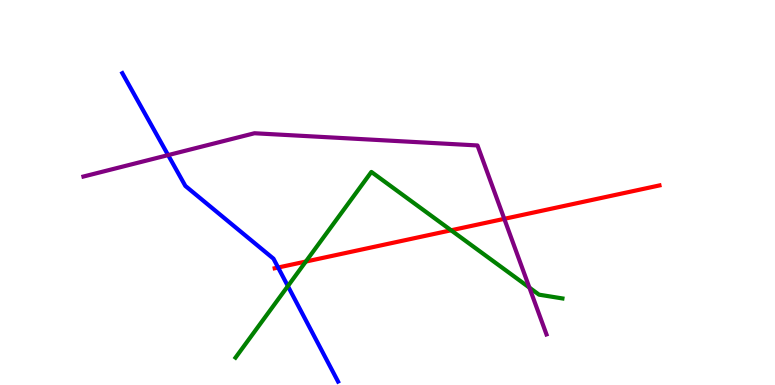[{'lines': ['blue', 'red'], 'intersections': [{'x': 3.59, 'y': 3.05}]}, {'lines': ['green', 'red'], 'intersections': [{'x': 3.95, 'y': 3.21}, {'x': 5.82, 'y': 4.02}]}, {'lines': ['purple', 'red'], 'intersections': [{'x': 6.51, 'y': 4.32}]}, {'lines': ['blue', 'green'], 'intersections': [{'x': 3.71, 'y': 2.57}]}, {'lines': ['blue', 'purple'], 'intersections': [{'x': 2.17, 'y': 5.97}]}, {'lines': ['green', 'purple'], 'intersections': [{'x': 6.83, 'y': 2.53}]}]